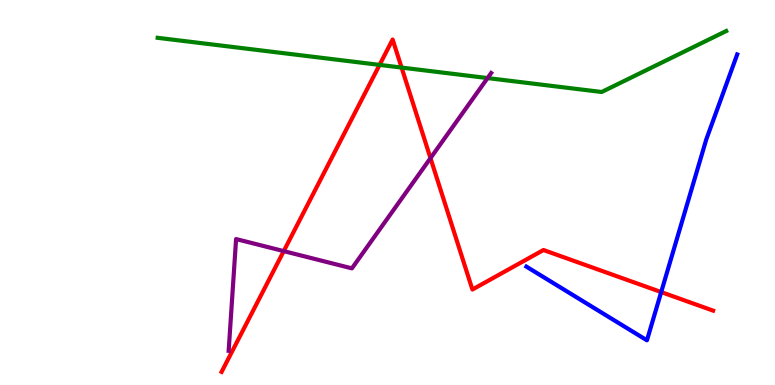[{'lines': ['blue', 'red'], 'intersections': [{'x': 8.53, 'y': 2.41}]}, {'lines': ['green', 'red'], 'intersections': [{'x': 4.9, 'y': 8.31}, {'x': 5.18, 'y': 8.24}]}, {'lines': ['purple', 'red'], 'intersections': [{'x': 3.66, 'y': 3.48}, {'x': 5.55, 'y': 5.89}]}, {'lines': ['blue', 'green'], 'intersections': []}, {'lines': ['blue', 'purple'], 'intersections': []}, {'lines': ['green', 'purple'], 'intersections': [{'x': 6.29, 'y': 7.97}]}]